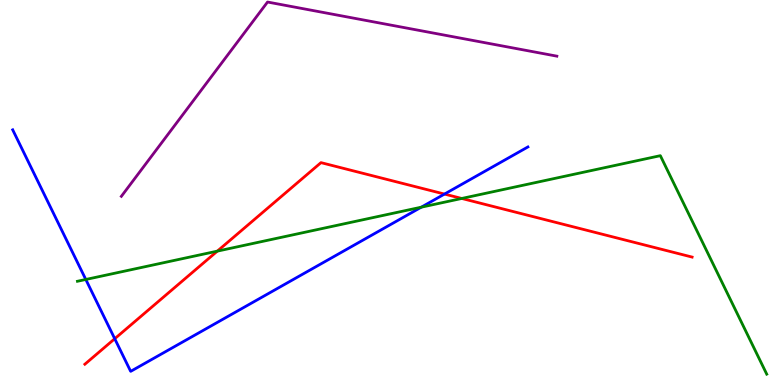[{'lines': ['blue', 'red'], 'intersections': [{'x': 1.48, 'y': 1.2}, {'x': 5.74, 'y': 4.96}]}, {'lines': ['green', 'red'], 'intersections': [{'x': 2.8, 'y': 3.48}, {'x': 5.96, 'y': 4.85}]}, {'lines': ['purple', 'red'], 'intersections': []}, {'lines': ['blue', 'green'], 'intersections': [{'x': 1.11, 'y': 2.74}, {'x': 5.44, 'y': 4.62}]}, {'lines': ['blue', 'purple'], 'intersections': []}, {'lines': ['green', 'purple'], 'intersections': []}]